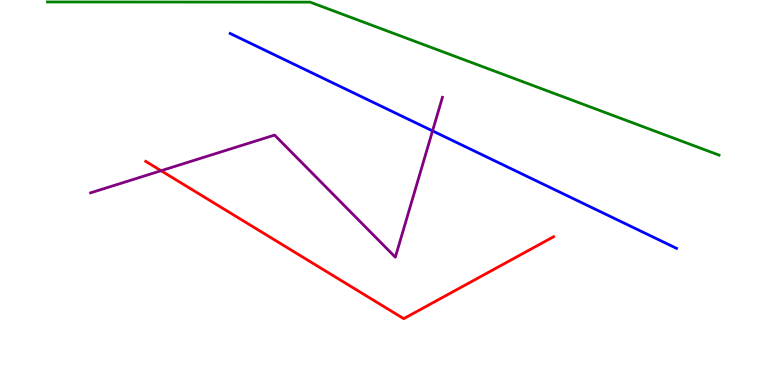[{'lines': ['blue', 'red'], 'intersections': []}, {'lines': ['green', 'red'], 'intersections': []}, {'lines': ['purple', 'red'], 'intersections': [{'x': 2.08, 'y': 5.57}]}, {'lines': ['blue', 'green'], 'intersections': []}, {'lines': ['blue', 'purple'], 'intersections': [{'x': 5.58, 'y': 6.6}]}, {'lines': ['green', 'purple'], 'intersections': []}]